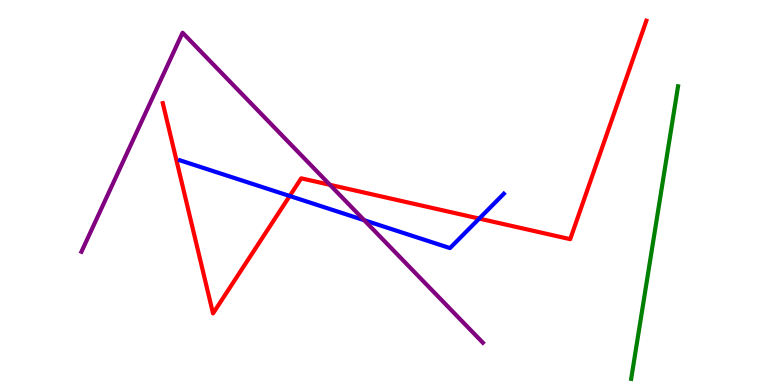[{'lines': ['blue', 'red'], 'intersections': [{'x': 3.74, 'y': 4.91}, {'x': 6.18, 'y': 4.32}]}, {'lines': ['green', 'red'], 'intersections': []}, {'lines': ['purple', 'red'], 'intersections': [{'x': 4.26, 'y': 5.2}]}, {'lines': ['blue', 'green'], 'intersections': []}, {'lines': ['blue', 'purple'], 'intersections': [{'x': 4.7, 'y': 4.28}]}, {'lines': ['green', 'purple'], 'intersections': []}]